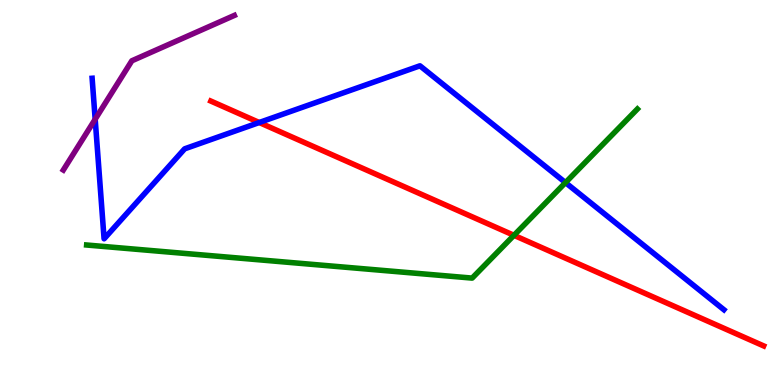[{'lines': ['blue', 'red'], 'intersections': [{'x': 3.35, 'y': 6.82}]}, {'lines': ['green', 'red'], 'intersections': [{'x': 6.63, 'y': 3.89}]}, {'lines': ['purple', 'red'], 'intersections': []}, {'lines': ['blue', 'green'], 'intersections': [{'x': 7.3, 'y': 5.26}]}, {'lines': ['blue', 'purple'], 'intersections': [{'x': 1.23, 'y': 6.9}]}, {'lines': ['green', 'purple'], 'intersections': []}]